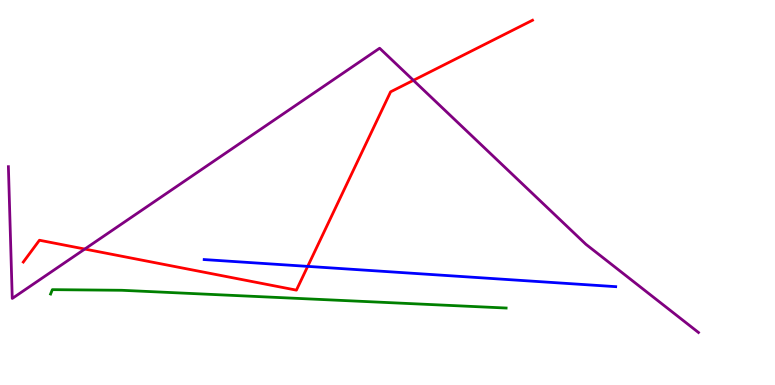[{'lines': ['blue', 'red'], 'intersections': [{'x': 3.97, 'y': 3.08}]}, {'lines': ['green', 'red'], 'intersections': []}, {'lines': ['purple', 'red'], 'intersections': [{'x': 1.09, 'y': 3.53}, {'x': 5.33, 'y': 7.91}]}, {'lines': ['blue', 'green'], 'intersections': []}, {'lines': ['blue', 'purple'], 'intersections': []}, {'lines': ['green', 'purple'], 'intersections': []}]